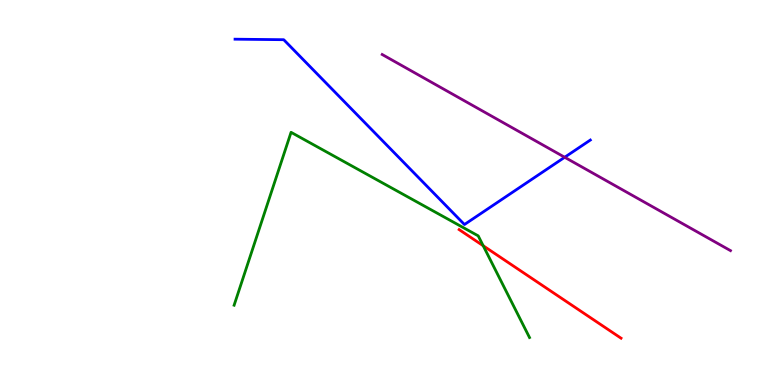[{'lines': ['blue', 'red'], 'intersections': []}, {'lines': ['green', 'red'], 'intersections': [{'x': 6.23, 'y': 3.62}]}, {'lines': ['purple', 'red'], 'intersections': []}, {'lines': ['blue', 'green'], 'intersections': []}, {'lines': ['blue', 'purple'], 'intersections': [{'x': 7.29, 'y': 5.92}]}, {'lines': ['green', 'purple'], 'intersections': []}]